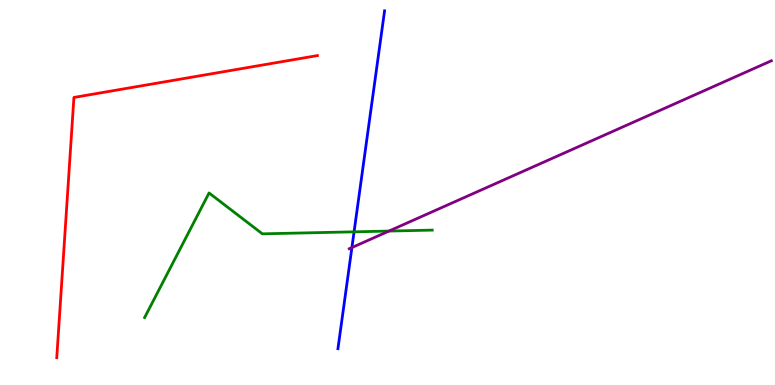[{'lines': ['blue', 'red'], 'intersections': []}, {'lines': ['green', 'red'], 'intersections': []}, {'lines': ['purple', 'red'], 'intersections': []}, {'lines': ['blue', 'green'], 'intersections': [{'x': 4.57, 'y': 3.98}]}, {'lines': ['blue', 'purple'], 'intersections': [{'x': 4.54, 'y': 3.57}]}, {'lines': ['green', 'purple'], 'intersections': [{'x': 5.02, 'y': 4.0}]}]